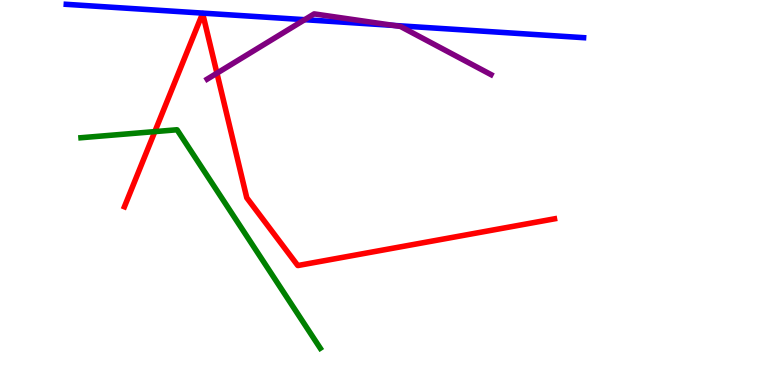[{'lines': ['blue', 'red'], 'intersections': []}, {'lines': ['green', 'red'], 'intersections': [{'x': 2.0, 'y': 6.58}]}, {'lines': ['purple', 'red'], 'intersections': [{'x': 2.8, 'y': 8.1}]}, {'lines': ['blue', 'green'], 'intersections': []}, {'lines': ['blue', 'purple'], 'intersections': [{'x': 3.93, 'y': 9.49}, {'x': 5.08, 'y': 9.34}]}, {'lines': ['green', 'purple'], 'intersections': []}]